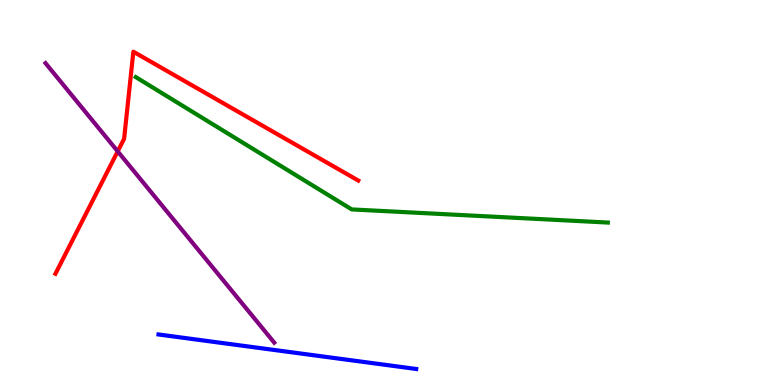[{'lines': ['blue', 'red'], 'intersections': []}, {'lines': ['green', 'red'], 'intersections': []}, {'lines': ['purple', 'red'], 'intersections': [{'x': 1.52, 'y': 6.07}]}, {'lines': ['blue', 'green'], 'intersections': []}, {'lines': ['blue', 'purple'], 'intersections': []}, {'lines': ['green', 'purple'], 'intersections': []}]